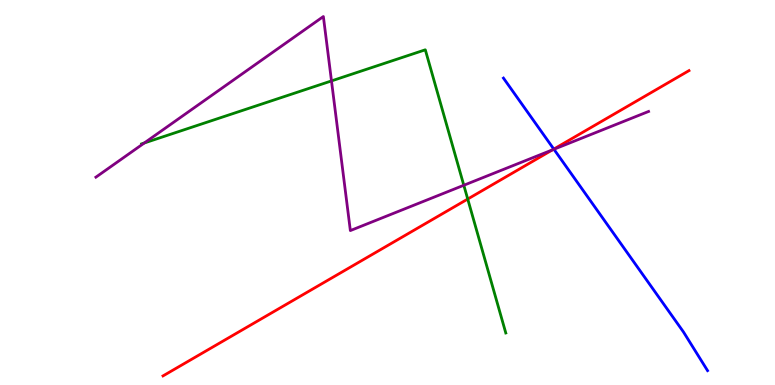[{'lines': ['blue', 'red'], 'intersections': [{'x': 7.15, 'y': 6.13}]}, {'lines': ['green', 'red'], 'intersections': [{'x': 6.04, 'y': 4.83}]}, {'lines': ['purple', 'red'], 'intersections': [{'x': 7.13, 'y': 6.11}]}, {'lines': ['blue', 'green'], 'intersections': []}, {'lines': ['blue', 'purple'], 'intersections': [{'x': 7.15, 'y': 6.12}]}, {'lines': ['green', 'purple'], 'intersections': [{'x': 1.86, 'y': 6.29}, {'x': 4.28, 'y': 7.9}, {'x': 5.98, 'y': 5.19}]}]